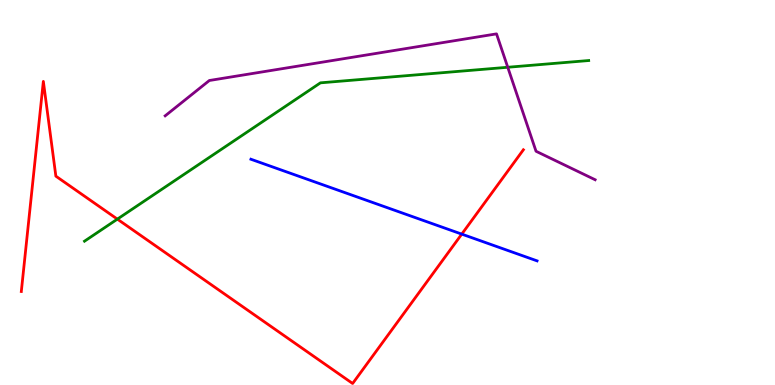[{'lines': ['blue', 'red'], 'intersections': [{'x': 5.96, 'y': 3.92}]}, {'lines': ['green', 'red'], 'intersections': [{'x': 1.51, 'y': 4.31}]}, {'lines': ['purple', 'red'], 'intersections': []}, {'lines': ['blue', 'green'], 'intersections': []}, {'lines': ['blue', 'purple'], 'intersections': []}, {'lines': ['green', 'purple'], 'intersections': [{'x': 6.55, 'y': 8.25}]}]